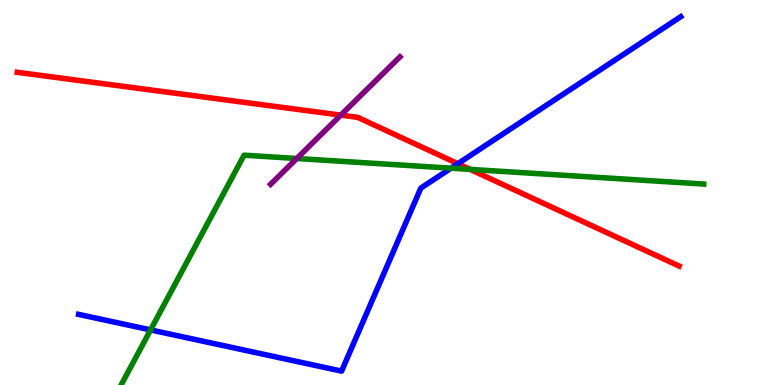[{'lines': ['blue', 'red'], 'intersections': [{'x': 5.91, 'y': 5.75}]}, {'lines': ['green', 'red'], 'intersections': [{'x': 6.07, 'y': 5.6}]}, {'lines': ['purple', 'red'], 'intersections': [{'x': 4.4, 'y': 7.01}]}, {'lines': ['blue', 'green'], 'intersections': [{'x': 1.94, 'y': 1.43}, {'x': 5.82, 'y': 5.63}]}, {'lines': ['blue', 'purple'], 'intersections': []}, {'lines': ['green', 'purple'], 'intersections': [{'x': 3.83, 'y': 5.88}]}]